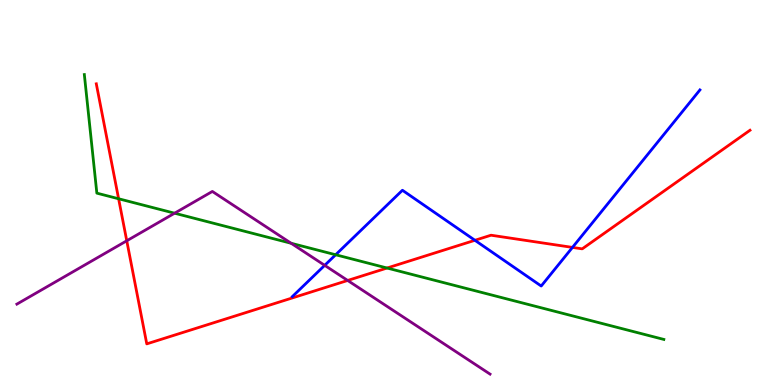[{'lines': ['blue', 'red'], 'intersections': [{'x': 6.13, 'y': 3.76}, {'x': 7.39, 'y': 3.57}]}, {'lines': ['green', 'red'], 'intersections': [{'x': 1.53, 'y': 4.84}, {'x': 4.99, 'y': 3.04}]}, {'lines': ['purple', 'red'], 'intersections': [{'x': 1.64, 'y': 3.75}, {'x': 4.49, 'y': 2.72}]}, {'lines': ['blue', 'green'], 'intersections': [{'x': 4.33, 'y': 3.38}]}, {'lines': ['blue', 'purple'], 'intersections': [{'x': 4.19, 'y': 3.11}]}, {'lines': ['green', 'purple'], 'intersections': [{'x': 2.25, 'y': 4.46}, {'x': 3.76, 'y': 3.68}]}]